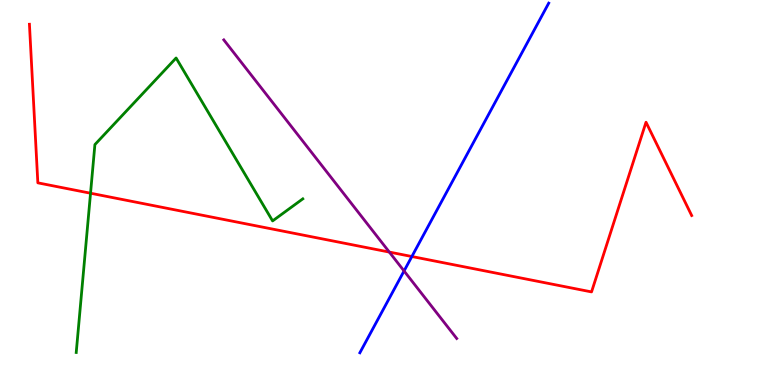[{'lines': ['blue', 'red'], 'intersections': [{'x': 5.31, 'y': 3.34}]}, {'lines': ['green', 'red'], 'intersections': [{'x': 1.17, 'y': 4.98}]}, {'lines': ['purple', 'red'], 'intersections': [{'x': 5.02, 'y': 3.45}]}, {'lines': ['blue', 'green'], 'intersections': []}, {'lines': ['blue', 'purple'], 'intersections': [{'x': 5.21, 'y': 2.96}]}, {'lines': ['green', 'purple'], 'intersections': []}]